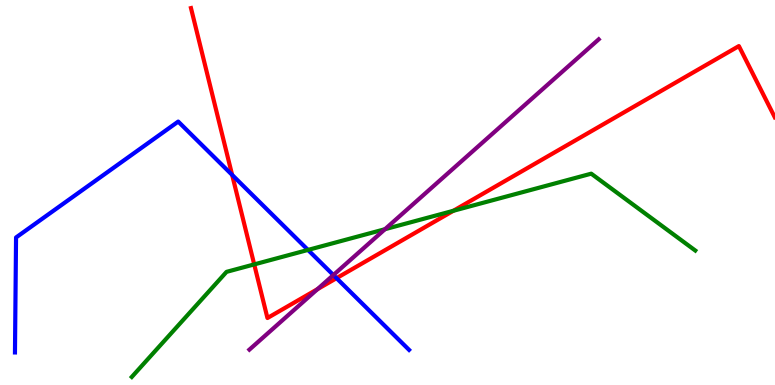[{'lines': ['blue', 'red'], 'intersections': [{'x': 3.0, 'y': 5.46}, {'x': 4.34, 'y': 2.78}]}, {'lines': ['green', 'red'], 'intersections': [{'x': 3.28, 'y': 3.13}, {'x': 5.85, 'y': 4.52}]}, {'lines': ['purple', 'red'], 'intersections': [{'x': 4.1, 'y': 2.49}]}, {'lines': ['blue', 'green'], 'intersections': [{'x': 3.97, 'y': 3.51}]}, {'lines': ['blue', 'purple'], 'intersections': [{'x': 4.3, 'y': 2.86}]}, {'lines': ['green', 'purple'], 'intersections': [{'x': 4.97, 'y': 4.05}]}]